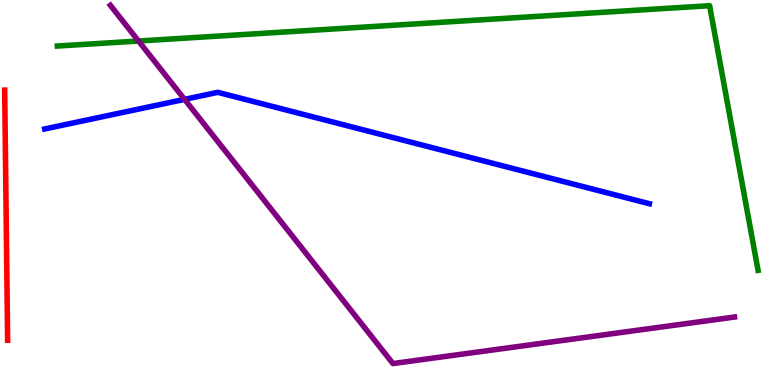[{'lines': ['blue', 'red'], 'intersections': []}, {'lines': ['green', 'red'], 'intersections': []}, {'lines': ['purple', 'red'], 'intersections': []}, {'lines': ['blue', 'green'], 'intersections': []}, {'lines': ['blue', 'purple'], 'intersections': [{'x': 2.38, 'y': 7.42}]}, {'lines': ['green', 'purple'], 'intersections': [{'x': 1.79, 'y': 8.93}]}]